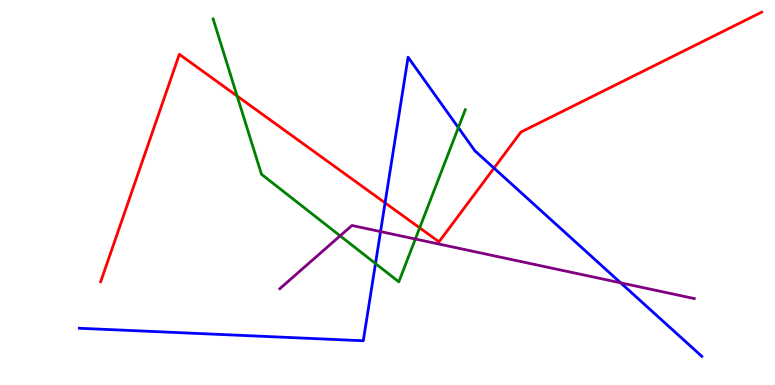[{'lines': ['blue', 'red'], 'intersections': [{'x': 4.97, 'y': 4.73}, {'x': 6.37, 'y': 5.63}]}, {'lines': ['green', 'red'], 'intersections': [{'x': 3.06, 'y': 7.51}, {'x': 5.42, 'y': 4.08}]}, {'lines': ['purple', 'red'], 'intersections': []}, {'lines': ['blue', 'green'], 'intersections': [{'x': 4.85, 'y': 3.15}, {'x': 5.91, 'y': 6.68}]}, {'lines': ['blue', 'purple'], 'intersections': [{'x': 4.91, 'y': 3.98}, {'x': 8.01, 'y': 2.65}]}, {'lines': ['green', 'purple'], 'intersections': [{'x': 4.39, 'y': 3.87}, {'x': 5.36, 'y': 3.79}]}]